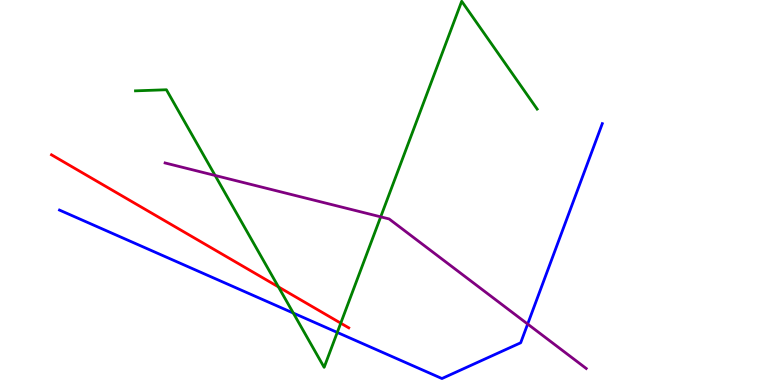[{'lines': ['blue', 'red'], 'intersections': []}, {'lines': ['green', 'red'], 'intersections': [{'x': 3.59, 'y': 2.55}, {'x': 4.4, 'y': 1.61}]}, {'lines': ['purple', 'red'], 'intersections': []}, {'lines': ['blue', 'green'], 'intersections': [{'x': 3.78, 'y': 1.87}, {'x': 4.35, 'y': 1.37}]}, {'lines': ['blue', 'purple'], 'intersections': [{'x': 6.81, 'y': 1.58}]}, {'lines': ['green', 'purple'], 'intersections': [{'x': 2.78, 'y': 5.44}, {'x': 4.91, 'y': 4.37}]}]